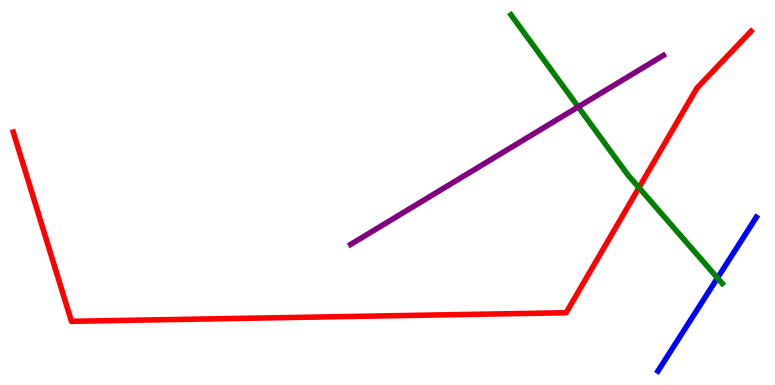[{'lines': ['blue', 'red'], 'intersections': []}, {'lines': ['green', 'red'], 'intersections': [{'x': 8.24, 'y': 5.13}]}, {'lines': ['purple', 'red'], 'intersections': []}, {'lines': ['blue', 'green'], 'intersections': [{'x': 9.26, 'y': 2.78}]}, {'lines': ['blue', 'purple'], 'intersections': []}, {'lines': ['green', 'purple'], 'intersections': [{'x': 7.46, 'y': 7.22}]}]